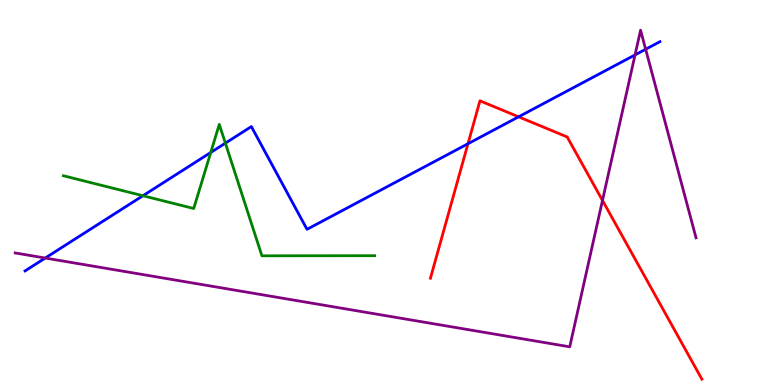[{'lines': ['blue', 'red'], 'intersections': [{'x': 6.04, 'y': 6.27}, {'x': 6.69, 'y': 6.97}]}, {'lines': ['green', 'red'], 'intersections': []}, {'lines': ['purple', 'red'], 'intersections': [{'x': 7.77, 'y': 4.79}]}, {'lines': ['blue', 'green'], 'intersections': [{'x': 1.84, 'y': 4.92}, {'x': 2.72, 'y': 6.04}, {'x': 2.91, 'y': 6.28}]}, {'lines': ['blue', 'purple'], 'intersections': [{'x': 0.584, 'y': 3.3}, {'x': 8.19, 'y': 8.57}, {'x': 8.33, 'y': 8.72}]}, {'lines': ['green', 'purple'], 'intersections': []}]